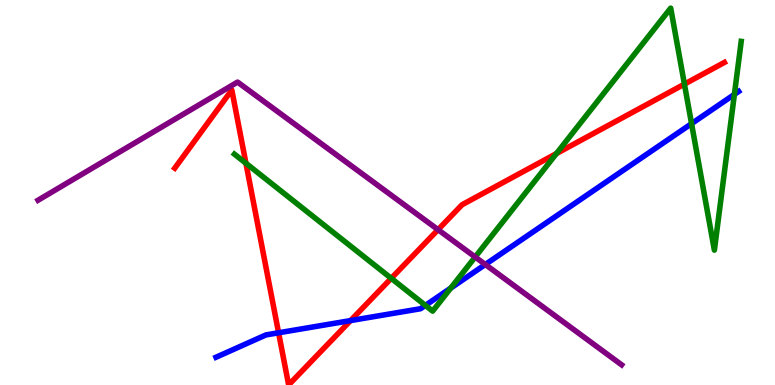[{'lines': ['blue', 'red'], 'intersections': [{'x': 3.59, 'y': 1.36}, {'x': 4.52, 'y': 1.67}]}, {'lines': ['green', 'red'], 'intersections': [{'x': 3.17, 'y': 5.76}, {'x': 5.05, 'y': 2.77}, {'x': 7.18, 'y': 6.01}, {'x': 8.83, 'y': 7.81}]}, {'lines': ['purple', 'red'], 'intersections': [{'x': 5.65, 'y': 4.03}]}, {'lines': ['blue', 'green'], 'intersections': [{'x': 5.49, 'y': 2.07}, {'x': 5.82, 'y': 2.52}, {'x': 8.92, 'y': 6.79}, {'x': 9.48, 'y': 7.55}]}, {'lines': ['blue', 'purple'], 'intersections': [{'x': 6.26, 'y': 3.13}]}, {'lines': ['green', 'purple'], 'intersections': [{'x': 6.13, 'y': 3.32}]}]